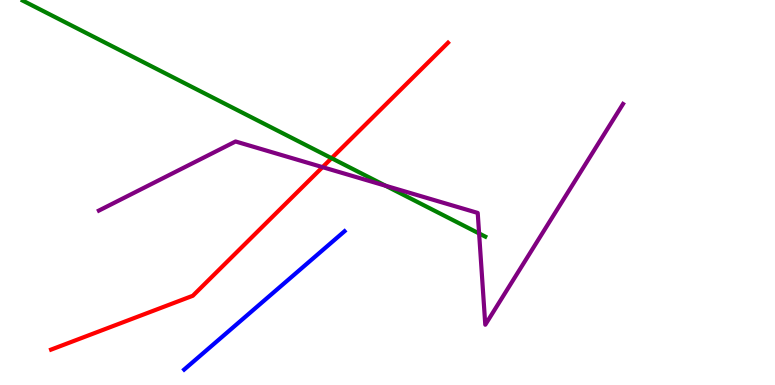[{'lines': ['blue', 'red'], 'intersections': []}, {'lines': ['green', 'red'], 'intersections': [{'x': 4.28, 'y': 5.89}]}, {'lines': ['purple', 'red'], 'intersections': [{'x': 4.16, 'y': 5.66}]}, {'lines': ['blue', 'green'], 'intersections': []}, {'lines': ['blue', 'purple'], 'intersections': []}, {'lines': ['green', 'purple'], 'intersections': [{'x': 4.98, 'y': 5.18}, {'x': 6.18, 'y': 3.94}]}]